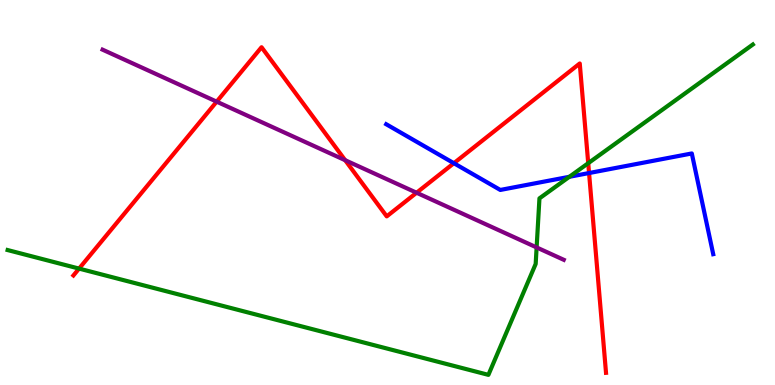[{'lines': ['blue', 'red'], 'intersections': [{'x': 5.86, 'y': 5.76}, {'x': 7.6, 'y': 5.51}]}, {'lines': ['green', 'red'], 'intersections': [{'x': 1.02, 'y': 3.02}, {'x': 7.59, 'y': 5.76}]}, {'lines': ['purple', 'red'], 'intersections': [{'x': 2.8, 'y': 7.36}, {'x': 4.45, 'y': 5.84}, {'x': 5.38, 'y': 4.99}]}, {'lines': ['blue', 'green'], 'intersections': [{'x': 7.35, 'y': 5.41}]}, {'lines': ['blue', 'purple'], 'intersections': []}, {'lines': ['green', 'purple'], 'intersections': [{'x': 6.92, 'y': 3.57}]}]